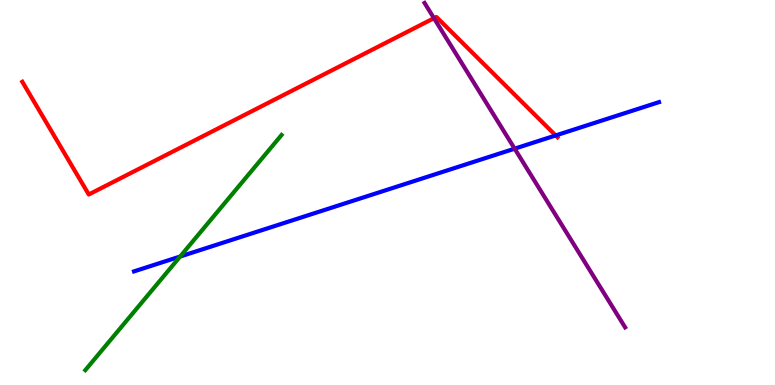[{'lines': ['blue', 'red'], 'intersections': [{'x': 7.17, 'y': 6.48}]}, {'lines': ['green', 'red'], 'intersections': []}, {'lines': ['purple', 'red'], 'intersections': [{'x': 5.6, 'y': 9.53}]}, {'lines': ['blue', 'green'], 'intersections': [{'x': 2.32, 'y': 3.34}]}, {'lines': ['blue', 'purple'], 'intersections': [{'x': 6.64, 'y': 6.14}]}, {'lines': ['green', 'purple'], 'intersections': []}]